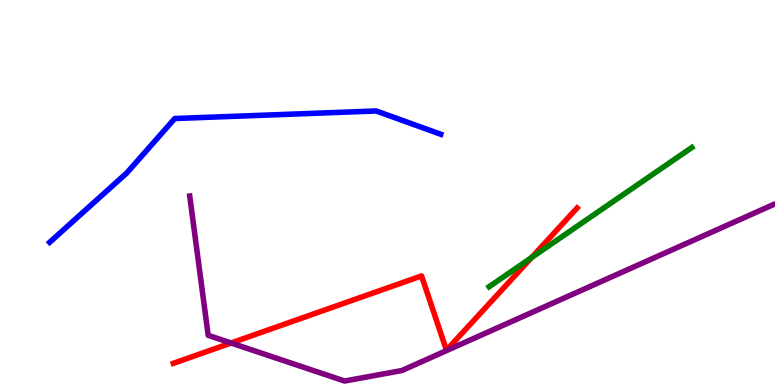[{'lines': ['blue', 'red'], 'intersections': []}, {'lines': ['green', 'red'], 'intersections': [{'x': 6.86, 'y': 3.31}]}, {'lines': ['purple', 'red'], 'intersections': [{'x': 2.98, 'y': 1.09}]}, {'lines': ['blue', 'green'], 'intersections': []}, {'lines': ['blue', 'purple'], 'intersections': []}, {'lines': ['green', 'purple'], 'intersections': []}]